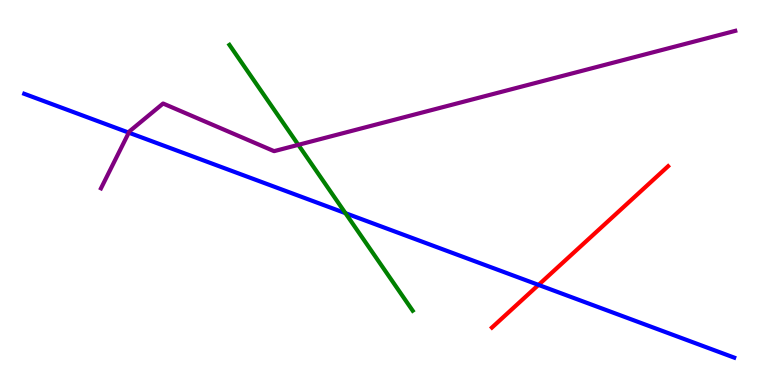[{'lines': ['blue', 'red'], 'intersections': [{'x': 6.95, 'y': 2.6}]}, {'lines': ['green', 'red'], 'intersections': []}, {'lines': ['purple', 'red'], 'intersections': []}, {'lines': ['blue', 'green'], 'intersections': [{'x': 4.46, 'y': 4.46}]}, {'lines': ['blue', 'purple'], 'intersections': [{'x': 1.66, 'y': 6.55}]}, {'lines': ['green', 'purple'], 'intersections': [{'x': 3.85, 'y': 6.24}]}]